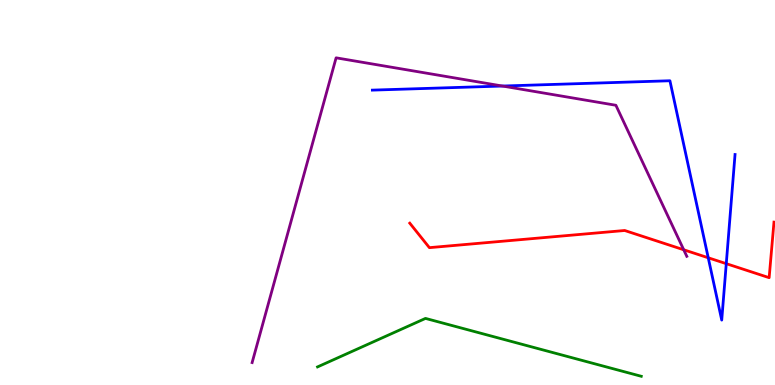[{'lines': ['blue', 'red'], 'intersections': [{'x': 9.14, 'y': 3.3}, {'x': 9.37, 'y': 3.15}]}, {'lines': ['green', 'red'], 'intersections': []}, {'lines': ['purple', 'red'], 'intersections': [{'x': 8.82, 'y': 3.51}]}, {'lines': ['blue', 'green'], 'intersections': []}, {'lines': ['blue', 'purple'], 'intersections': [{'x': 6.48, 'y': 7.77}]}, {'lines': ['green', 'purple'], 'intersections': []}]